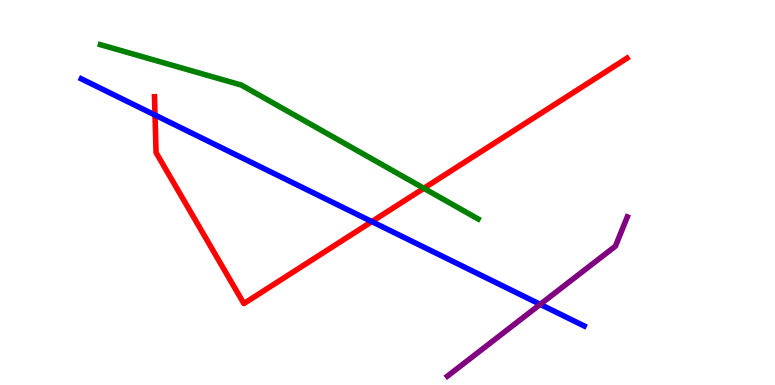[{'lines': ['blue', 'red'], 'intersections': [{'x': 2.0, 'y': 7.01}, {'x': 4.8, 'y': 4.24}]}, {'lines': ['green', 'red'], 'intersections': [{'x': 5.47, 'y': 5.11}]}, {'lines': ['purple', 'red'], 'intersections': []}, {'lines': ['blue', 'green'], 'intersections': []}, {'lines': ['blue', 'purple'], 'intersections': [{'x': 6.97, 'y': 2.09}]}, {'lines': ['green', 'purple'], 'intersections': []}]